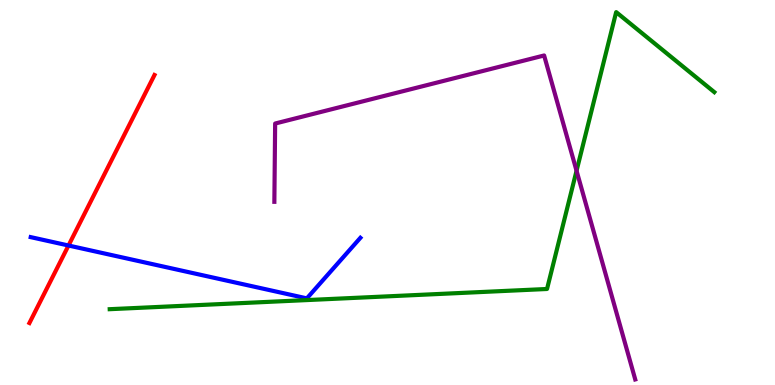[{'lines': ['blue', 'red'], 'intersections': [{'x': 0.884, 'y': 3.62}]}, {'lines': ['green', 'red'], 'intersections': []}, {'lines': ['purple', 'red'], 'intersections': []}, {'lines': ['blue', 'green'], 'intersections': []}, {'lines': ['blue', 'purple'], 'intersections': []}, {'lines': ['green', 'purple'], 'intersections': [{'x': 7.44, 'y': 5.56}]}]